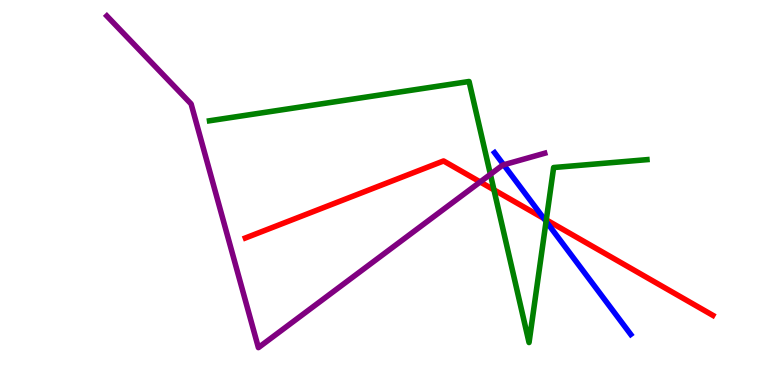[{'lines': ['blue', 'red'], 'intersections': [{'x': 7.02, 'y': 4.33}]}, {'lines': ['green', 'red'], 'intersections': [{'x': 6.37, 'y': 5.07}, {'x': 7.05, 'y': 4.29}]}, {'lines': ['purple', 'red'], 'intersections': [{'x': 6.2, 'y': 5.27}]}, {'lines': ['blue', 'green'], 'intersections': [{'x': 7.05, 'y': 4.25}]}, {'lines': ['blue', 'purple'], 'intersections': [{'x': 6.5, 'y': 5.72}]}, {'lines': ['green', 'purple'], 'intersections': [{'x': 6.33, 'y': 5.47}]}]